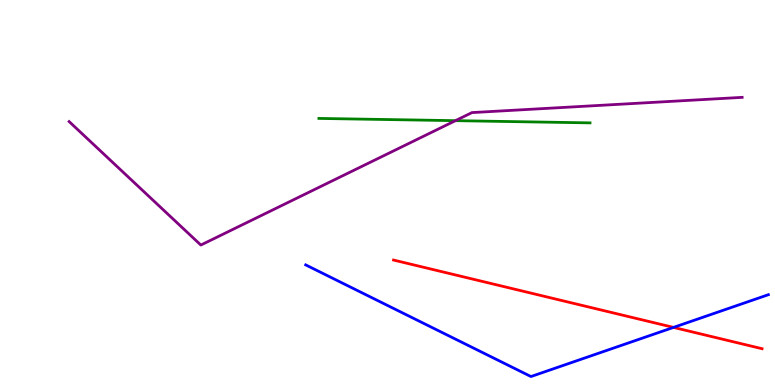[{'lines': ['blue', 'red'], 'intersections': [{'x': 8.69, 'y': 1.5}]}, {'lines': ['green', 'red'], 'intersections': []}, {'lines': ['purple', 'red'], 'intersections': []}, {'lines': ['blue', 'green'], 'intersections': []}, {'lines': ['blue', 'purple'], 'intersections': []}, {'lines': ['green', 'purple'], 'intersections': [{'x': 5.88, 'y': 6.87}]}]